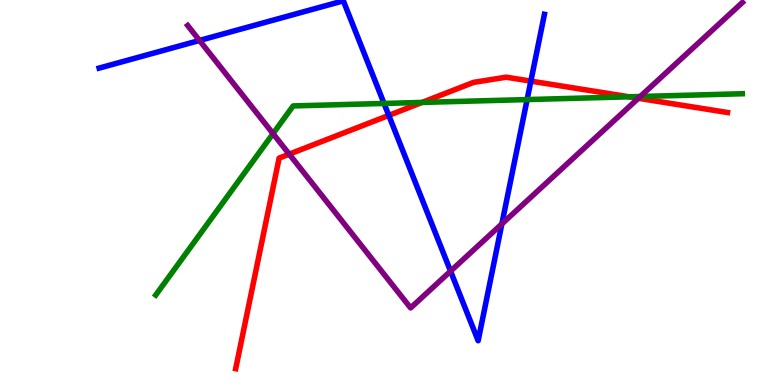[{'lines': ['blue', 'red'], 'intersections': [{'x': 5.02, 'y': 7.0}, {'x': 6.85, 'y': 7.89}]}, {'lines': ['green', 'red'], 'intersections': [{'x': 5.45, 'y': 7.34}, {'x': 8.12, 'y': 7.49}]}, {'lines': ['purple', 'red'], 'intersections': [{'x': 3.73, 'y': 6.0}, {'x': 8.24, 'y': 7.45}]}, {'lines': ['blue', 'green'], 'intersections': [{'x': 4.96, 'y': 7.31}, {'x': 6.8, 'y': 7.41}]}, {'lines': ['blue', 'purple'], 'intersections': [{'x': 2.57, 'y': 8.95}, {'x': 5.81, 'y': 2.96}, {'x': 6.48, 'y': 4.18}]}, {'lines': ['green', 'purple'], 'intersections': [{'x': 3.52, 'y': 6.53}, {'x': 8.26, 'y': 7.49}]}]